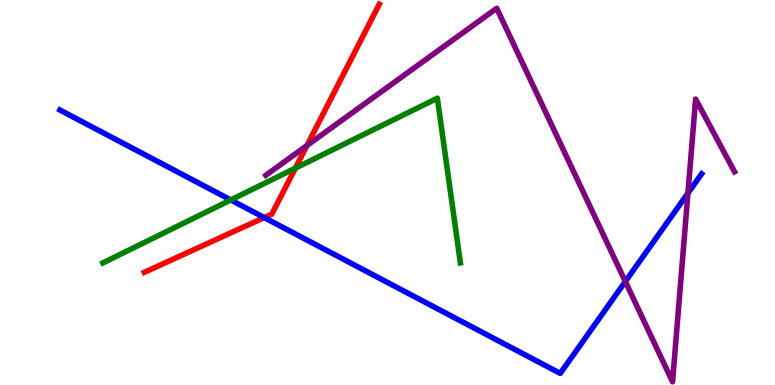[{'lines': ['blue', 'red'], 'intersections': [{'x': 3.41, 'y': 4.35}]}, {'lines': ['green', 'red'], 'intersections': [{'x': 3.81, 'y': 5.63}]}, {'lines': ['purple', 'red'], 'intersections': [{'x': 3.96, 'y': 6.22}]}, {'lines': ['blue', 'green'], 'intersections': [{'x': 2.98, 'y': 4.81}]}, {'lines': ['blue', 'purple'], 'intersections': [{'x': 8.07, 'y': 2.69}, {'x': 8.88, 'y': 4.98}]}, {'lines': ['green', 'purple'], 'intersections': []}]